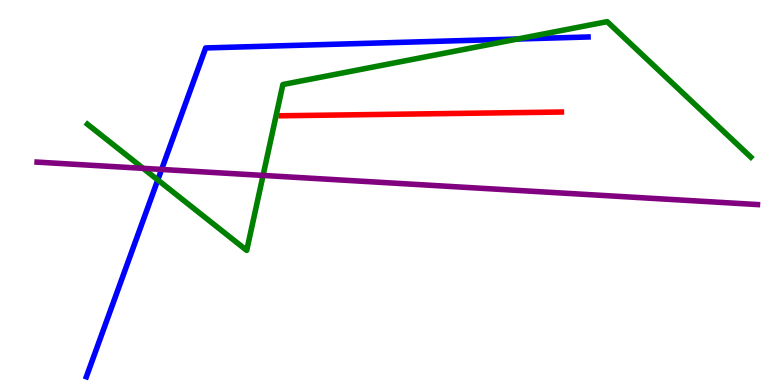[{'lines': ['blue', 'red'], 'intersections': []}, {'lines': ['green', 'red'], 'intersections': []}, {'lines': ['purple', 'red'], 'intersections': []}, {'lines': ['blue', 'green'], 'intersections': [{'x': 2.04, 'y': 5.33}, {'x': 6.68, 'y': 8.99}]}, {'lines': ['blue', 'purple'], 'intersections': [{'x': 2.09, 'y': 5.6}]}, {'lines': ['green', 'purple'], 'intersections': [{'x': 1.85, 'y': 5.63}, {'x': 3.39, 'y': 5.44}]}]